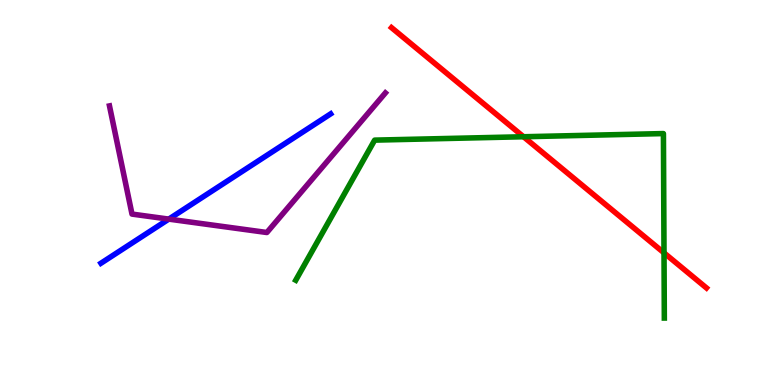[{'lines': ['blue', 'red'], 'intersections': []}, {'lines': ['green', 'red'], 'intersections': [{'x': 6.76, 'y': 6.45}, {'x': 8.57, 'y': 3.43}]}, {'lines': ['purple', 'red'], 'intersections': []}, {'lines': ['blue', 'green'], 'intersections': []}, {'lines': ['blue', 'purple'], 'intersections': [{'x': 2.18, 'y': 4.31}]}, {'lines': ['green', 'purple'], 'intersections': []}]